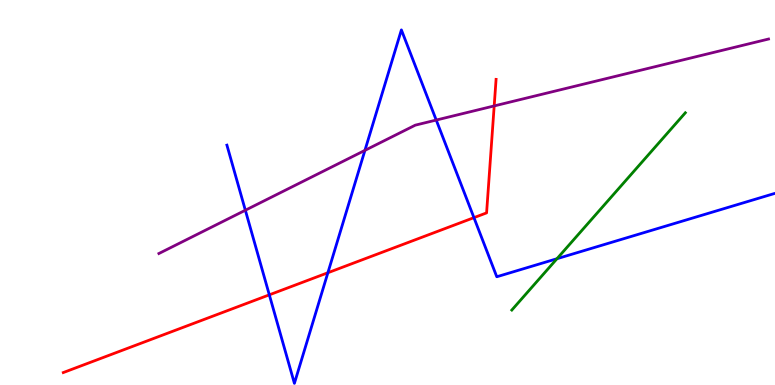[{'lines': ['blue', 'red'], 'intersections': [{'x': 3.48, 'y': 2.34}, {'x': 4.23, 'y': 2.92}, {'x': 6.12, 'y': 4.35}]}, {'lines': ['green', 'red'], 'intersections': []}, {'lines': ['purple', 'red'], 'intersections': [{'x': 6.38, 'y': 7.25}]}, {'lines': ['blue', 'green'], 'intersections': [{'x': 7.19, 'y': 3.28}]}, {'lines': ['blue', 'purple'], 'intersections': [{'x': 3.17, 'y': 4.54}, {'x': 4.71, 'y': 6.09}, {'x': 5.63, 'y': 6.88}]}, {'lines': ['green', 'purple'], 'intersections': []}]